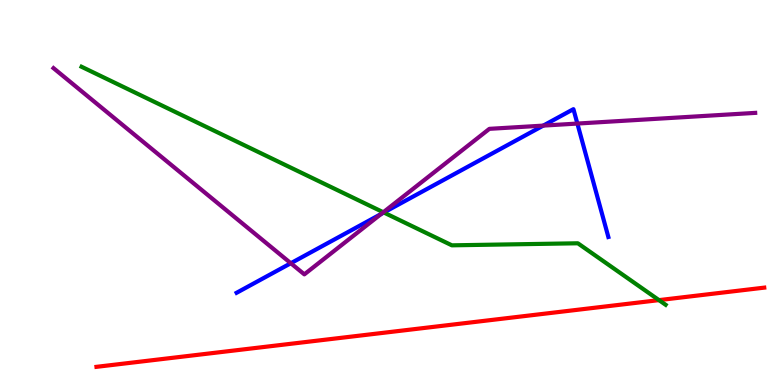[{'lines': ['blue', 'red'], 'intersections': []}, {'lines': ['green', 'red'], 'intersections': [{'x': 8.5, 'y': 2.2}]}, {'lines': ['purple', 'red'], 'intersections': []}, {'lines': ['blue', 'green'], 'intersections': [{'x': 4.95, 'y': 4.48}]}, {'lines': ['blue', 'purple'], 'intersections': [{'x': 3.75, 'y': 3.16}, {'x': 4.92, 'y': 4.44}, {'x': 7.01, 'y': 6.74}, {'x': 7.45, 'y': 6.79}]}, {'lines': ['green', 'purple'], 'intersections': [{'x': 4.95, 'y': 4.49}]}]